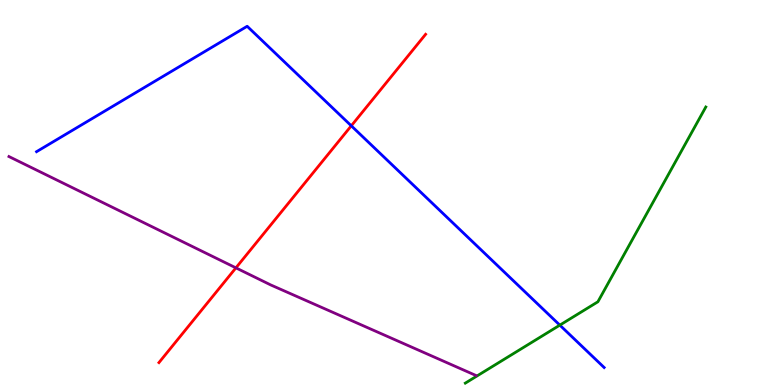[{'lines': ['blue', 'red'], 'intersections': [{'x': 4.53, 'y': 6.73}]}, {'lines': ['green', 'red'], 'intersections': []}, {'lines': ['purple', 'red'], 'intersections': [{'x': 3.04, 'y': 3.04}]}, {'lines': ['blue', 'green'], 'intersections': [{'x': 7.22, 'y': 1.55}]}, {'lines': ['blue', 'purple'], 'intersections': []}, {'lines': ['green', 'purple'], 'intersections': []}]